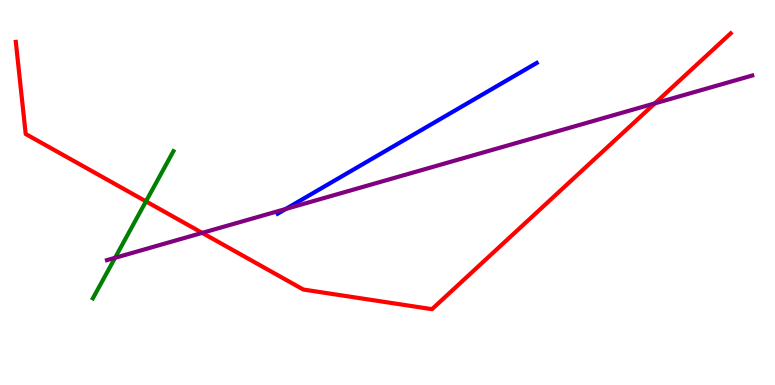[{'lines': ['blue', 'red'], 'intersections': []}, {'lines': ['green', 'red'], 'intersections': [{'x': 1.88, 'y': 4.77}]}, {'lines': ['purple', 'red'], 'intersections': [{'x': 2.61, 'y': 3.95}, {'x': 8.45, 'y': 7.31}]}, {'lines': ['blue', 'green'], 'intersections': []}, {'lines': ['blue', 'purple'], 'intersections': [{'x': 3.69, 'y': 4.57}]}, {'lines': ['green', 'purple'], 'intersections': [{'x': 1.48, 'y': 3.3}]}]